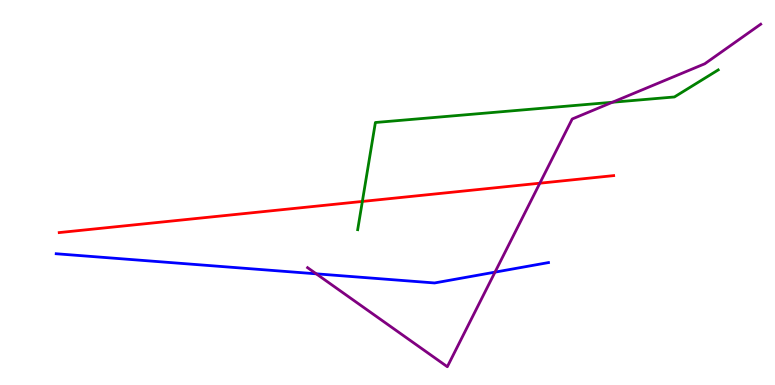[{'lines': ['blue', 'red'], 'intersections': []}, {'lines': ['green', 'red'], 'intersections': [{'x': 4.68, 'y': 4.77}]}, {'lines': ['purple', 'red'], 'intersections': [{'x': 6.97, 'y': 5.24}]}, {'lines': ['blue', 'green'], 'intersections': []}, {'lines': ['blue', 'purple'], 'intersections': [{'x': 4.08, 'y': 2.89}, {'x': 6.39, 'y': 2.93}]}, {'lines': ['green', 'purple'], 'intersections': [{'x': 7.9, 'y': 7.34}]}]